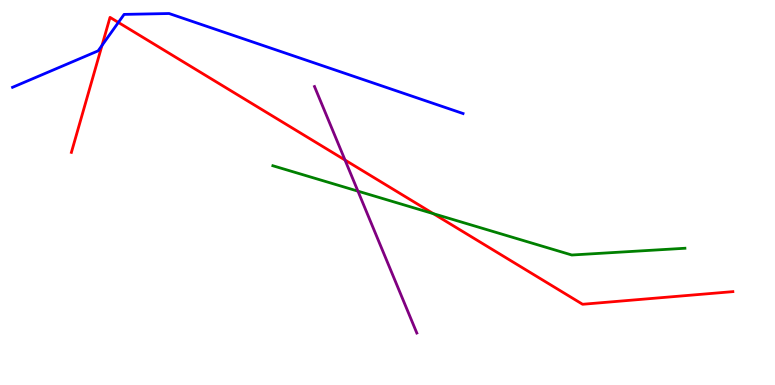[{'lines': ['blue', 'red'], 'intersections': [{'x': 1.32, 'y': 8.82}, {'x': 1.53, 'y': 9.42}]}, {'lines': ['green', 'red'], 'intersections': [{'x': 5.59, 'y': 4.45}]}, {'lines': ['purple', 'red'], 'intersections': [{'x': 4.45, 'y': 5.84}]}, {'lines': ['blue', 'green'], 'intersections': []}, {'lines': ['blue', 'purple'], 'intersections': []}, {'lines': ['green', 'purple'], 'intersections': [{'x': 4.62, 'y': 5.04}]}]